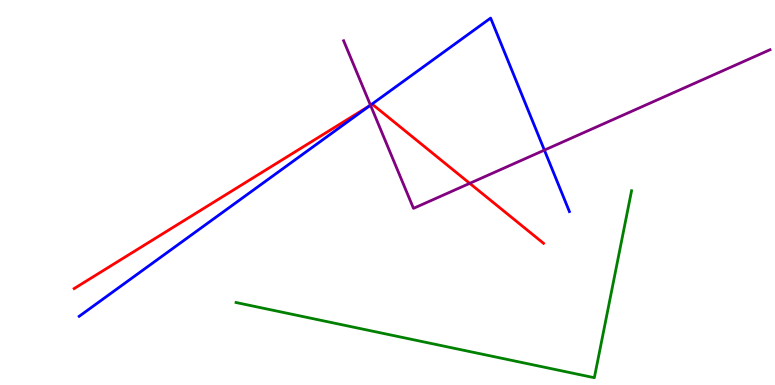[{'lines': ['blue', 'red'], 'intersections': [{'x': 4.78, 'y': 7.26}]}, {'lines': ['green', 'red'], 'intersections': []}, {'lines': ['purple', 'red'], 'intersections': [{'x': 4.78, 'y': 7.27}, {'x': 6.06, 'y': 5.24}]}, {'lines': ['blue', 'green'], 'intersections': []}, {'lines': ['blue', 'purple'], 'intersections': [{'x': 4.78, 'y': 7.27}, {'x': 7.02, 'y': 6.1}]}, {'lines': ['green', 'purple'], 'intersections': []}]